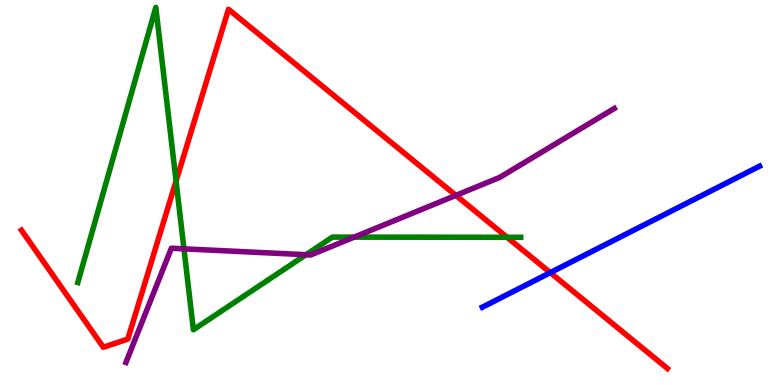[{'lines': ['blue', 'red'], 'intersections': [{'x': 7.1, 'y': 2.92}]}, {'lines': ['green', 'red'], 'intersections': [{'x': 2.27, 'y': 5.3}, {'x': 6.54, 'y': 3.84}]}, {'lines': ['purple', 'red'], 'intersections': [{'x': 5.88, 'y': 4.93}]}, {'lines': ['blue', 'green'], 'intersections': []}, {'lines': ['blue', 'purple'], 'intersections': []}, {'lines': ['green', 'purple'], 'intersections': [{'x': 2.37, 'y': 3.54}, {'x': 3.95, 'y': 3.38}, {'x': 4.57, 'y': 3.84}]}]